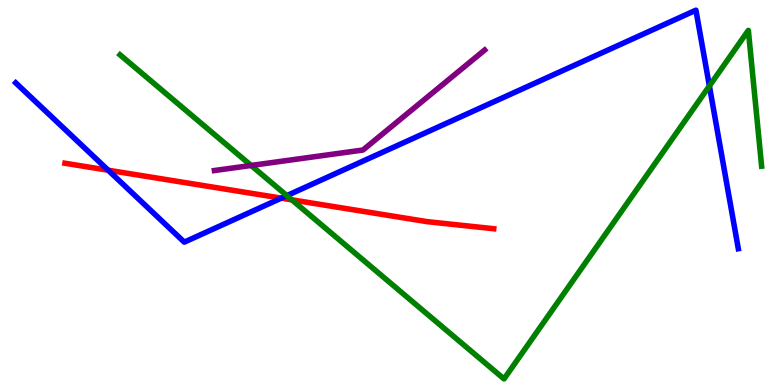[{'lines': ['blue', 'red'], 'intersections': [{'x': 1.4, 'y': 5.58}, {'x': 3.63, 'y': 4.85}]}, {'lines': ['green', 'red'], 'intersections': [{'x': 3.77, 'y': 4.81}]}, {'lines': ['purple', 'red'], 'intersections': []}, {'lines': ['blue', 'green'], 'intersections': [{'x': 3.7, 'y': 4.92}, {'x': 9.15, 'y': 7.77}]}, {'lines': ['blue', 'purple'], 'intersections': []}, {'lines': ['green', 'purple'], 'intersections': [{'x': 3.24, 'y': 5.7}]}]